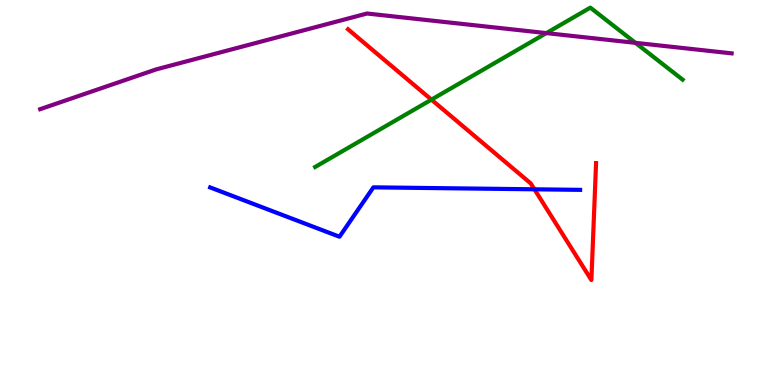[{'lines': ['blue', 'red'], 'intersections': [{'x': 6.9, 'y': 5.08}]}, {'lines': ['green', 'red'], 'intersections': [{'x': 5.57, 'y': 7.41}]}, {'lines': ['purple', 'red'], 'intersections': []}, {'lines': ['blue', 'green'], 'intersections': []}, {'lines': ['blue', 'purple'], 'intersections': []}, {'lines': ['green', 'purple'], 'intersections': [{'x': 7.05, 'y': 9.14}, {'x': 8.2, 'y': 8.89}]}]